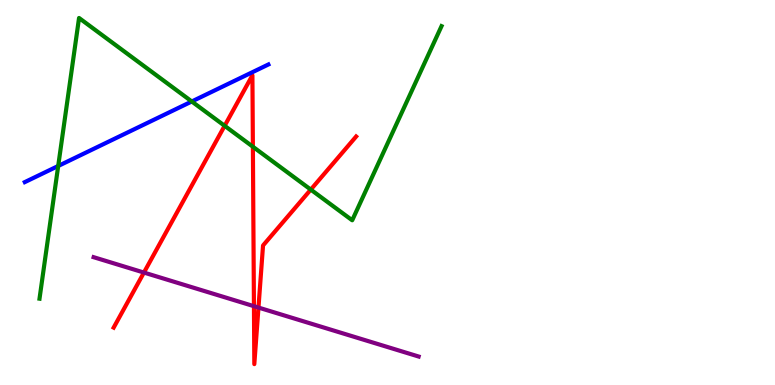[{'lines': ['blue', 'red'], 'intersections': []}, {'lines': ['green', 'red'], 'intersections': [{'x': 2.9, 'y': 6.73}, {'x': 3.26, 'y': 6.19}, {'x': 4.01, 'y': 5.08}]}, {'lines': ['purple', 'red'], 'intersections': [{'x': 1.86, 'y': 2.92}, {'x': 3.28, 'y': 2.05}, {'x': 3.34, 'y': 2.01}]}, {'lines': ['blue', 'green'], 'intersections': [{'x': 0.751, 'y': 5.69}, {'x': 2.47, 'y': 7.36}]}, {'lines': ['blue', 'purple'], 'intersections': []}, {'lines': ['green', 'purple'], 'intersections': []}]